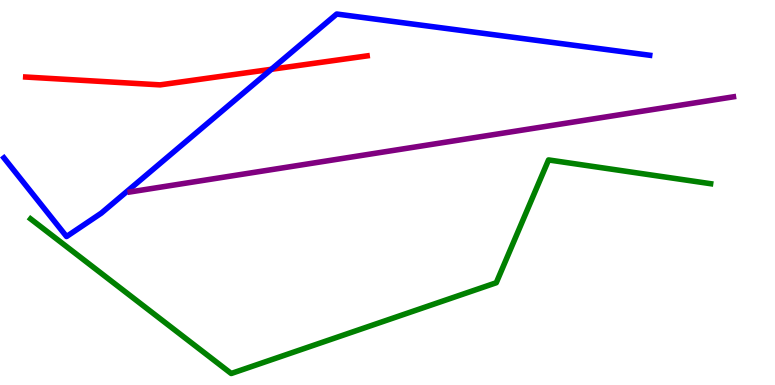[{'lines': ['blue', 'red'], 'intersections': [{'x': 3.5, 'y': 8.2}]}, {'lines': ['green', 'red'], 'intersections': []}, {'lines': ['purple', 'red'], 'intersections': []}, {'lines': ['blue', 'green'], 'intersections': []}, {'lines': ['blue', 'purple'], 'intersections': []}, {'lines': ['green', 'purple'], 'intersections': []}]